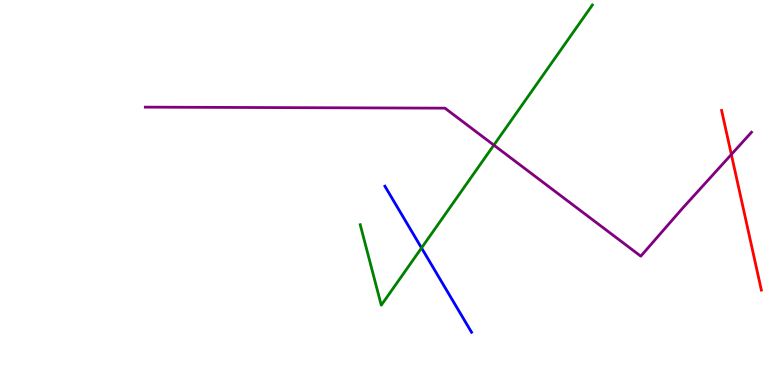[{'lines': ['blue', 'red'], 'intersections': []}, {'lines': ['green', 'red'], 'intersections': []}, {'lines': ['purple', 'red'], 'intersections': [{'x': 9.44, 'y': 5.99}]}, {'lines': ['blue', 'green'], 'intersections': [{'x': 5.44, 'y': 3.56}]}, {'lines': ['blue', 'purple'], 'intersections': []}, {'lines': ['green', 'purple'], 'intersections': [{'x': 6.37, 'y': 6.23}]}]